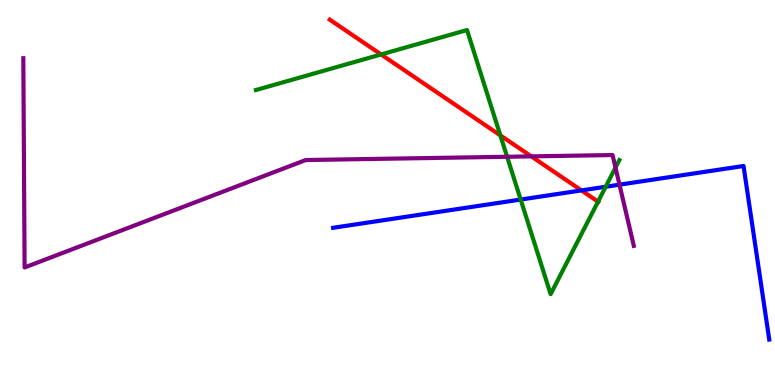[{'lines': ['blue', 'red'], 'intersections': [{'x': 7.5, 'y': 5.05}]}, {'lines': ['green', 'red'], 'intersections': [{'x': 4.92, 'y': 8.59}, {'x': 6.46, 'y': 6.48}, {'x': 7.72, 'y': 4.76}]}, {'lines': ['purple', 'red'], 'intersections': [{'x': 6.86, 'y': 5.94}]}, {'lines': ['blue', 'green'], 'intersections': [{'x': 6.72, 'y': 4.82}, {'x': 7.82, 'y': 5.15}]}, {'lines': ['blue', 'purple'], 'intersections': [{'x': 7.99, 'y': 5.2}]}, {'lines': ['green', 'purple'], 'intersections': [{'x': 6.54, 'y': 5.93}, {'x': 7.94, 'y': 5.65}]}]